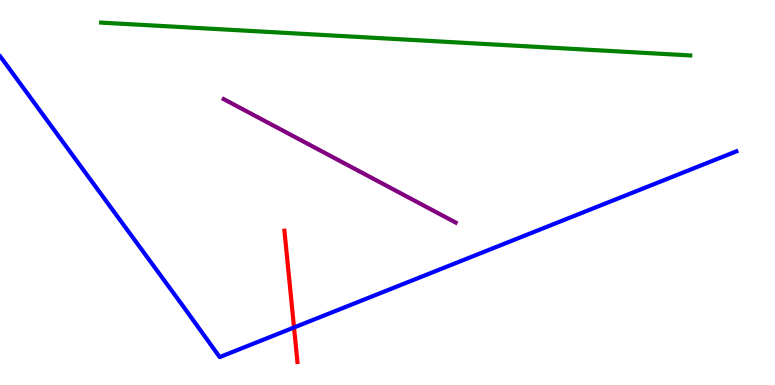[{'lines': ['blue', 'red'], 'intersections': [{'x': 3.79, 'y': 1.49}]}, {'lines': ['green', 'red'], 'intersections': []}, {'lines': ['purple', 'red'], 'intersections': []}, {'lines': ['blue', 'green'], 'intersections': []}, {'lines': ['blue', 'purple'], 'intersections': []}, {'lines': ['green', 'purple'], 'intersections': []}]